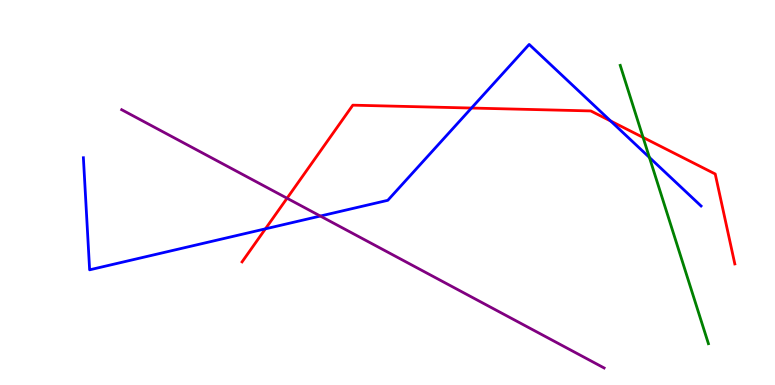[{'lines': ['blue', 'red'], 'intersections': [{'x': 3.42, 'y': 4.06}, {'x': 6.08, 'y': 7.19}, {'x': 7.88, 'y': 6.86}]}, {'lines': ['green', 'red'], 'intersections': [{'x': 8.3, 'y': 6.43}]}, {'lines': ['purple', 'red'], 'intersections': [{'x': 3.7, 'y': 4.85}]}, {'lines': ['blue', 'green'], 'intersections': [{'x': 8.38, 'y': 5.91}]}, {'lines': ['blue', 'purple'], 'intersections': [{'x': 4.13, 'y': 4.39}]}, {'lines': ['green', 'purple'], 'intersections': []}]